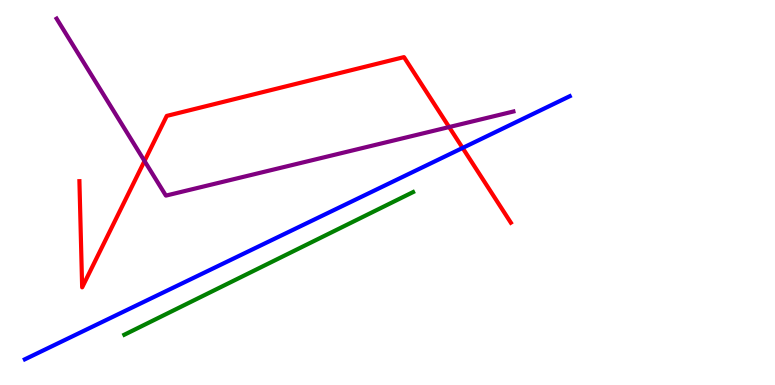[{'lines': ['blue', 'red'], 'intersections': [{'x': 5.97, 'y': 6.16}]}, {'lines': ['green', 'red'], 'intersections': []}, {'lines': ['purple', 'red'], 'intersections': [{'x': 1.86, 'y': 5.82}, {'x': 5.8, 'y': 6.7}]}, {'lines': ['blue', 'green'], 'intersections': []}, {'lines': ['blue', 'purple'], 'intersections': []}, {'lines': ['green', 'purple'], 'intersections': []}]